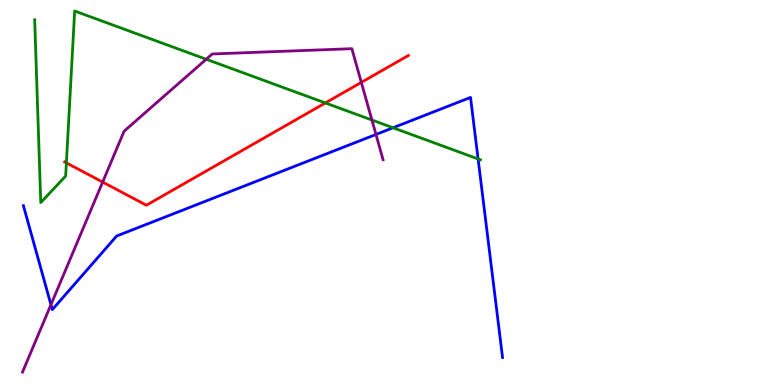[{'lines': ['blue', 'red'], 'intersections': []}, {'lines': ['green', 'red'], 'intersections': [{'x': 0.857, 'y': 5.77}, {'x': 4.2, 'y': 7.33}]}, {'lines': ['purple', 'red'], 'intersections': [{'x': 1.32, 'y': 5.27}, {'x': 4.66, 'y': 7.86}]}, {'lines': ['blue', 'green'], 'intersections': [{'x': 5.07, 'y': 6.68}, {'x': 6.17, 'y': 5.87}]}, {'lines': ['blue', 'purple'], 'intersections': [{'x': 0.657, 'y': 2.09}, {'x': 4.85, 'y': 6.51}]}, {'lines': ['green', 'purple'], 'intersections': [{'x': 2.66, 'y': 8.46}, {'x': 4.8, 'y': 6.88}]}]